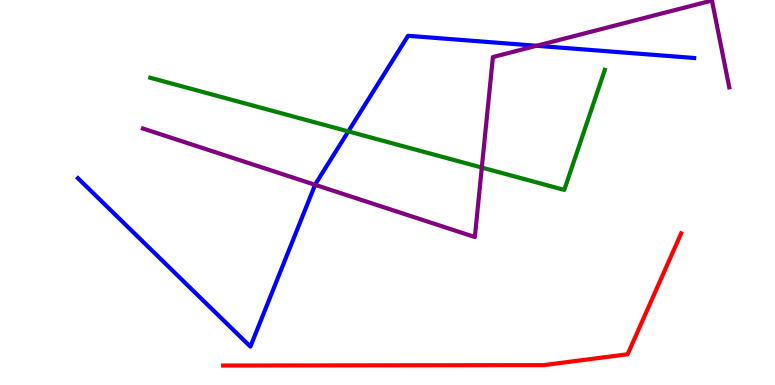[{'lines': ['blue', 'red'], 'intersections': []}, {'lines': ['green', 'red'], 'intersections': []}, {'lines': ['purple', 'red'], 'intersections': []}, {'lines': ['blue', 'green'], 'intersections': [{'x': 4.49, 'y': 6.59}]}, {'lines': ['blue', 'purple'], 'intersections': [{'x': 4.07, 'y': 5.2}, {'x': 6.92, 'y': 8.81}]}, {'lines': ['green', 'purple'], 'intersections': [{'x': 6.22, 'y': 5.65}]}]